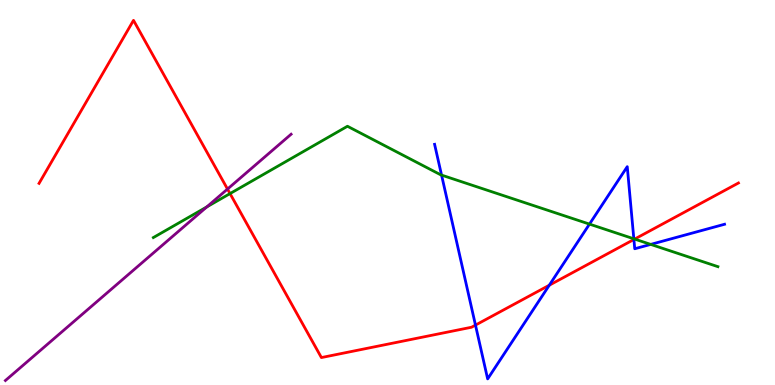[{'lines': ['blue', 'red'], 'intersections': [{'x': 6.14, 'y': 1.56}, {'x': 7.09, 'y': 2.59}, {'x': 8.18, 'y': 3.78}]}, {'lines': ['green', 'red'], 'intersections': [{'x': 2.97, 'y': 4.97}, {'x': 8.19, 'y': 3.79}]}, {'lines': ['purple', 'red'], 'intersections': [{'x': 2.94, 'y': 5.09}]}, {'lines': ['blue', 'green'], 'intersections': [{'x': 5.7, 'y': 5.45}, {'x': 7.61, 'y': 4.18}, {'x': 8.18, 'y': 3.8}, {'x': 8.4, 'y': 3.65}]}, {'lines': ['blue', 'purple'], 'intersections': []}, {'lines': ['green', 'purple'], 'intersections': [{'x': 2.67, 'y': 4.63}]}]